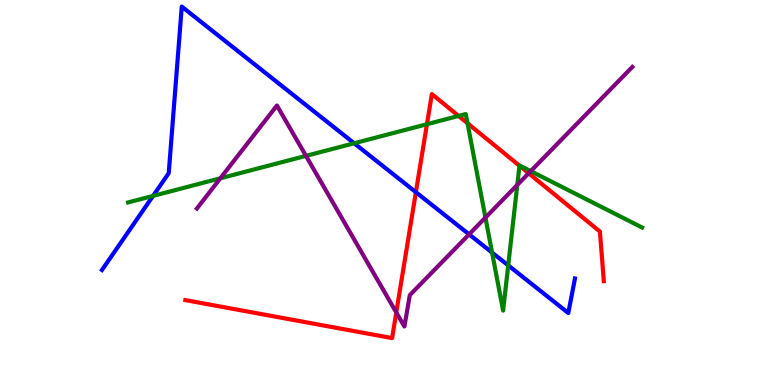[{'lines': ['blue', 'red'], 'intersections': [{'x': 5.37, 'y': 5.01}]}, {'lines': ['green', 'red'], 'intersections': [{'x': 5.51, 'y': 6.77}, {'x': 5.92, 'y': 6.99}, {'x': 6.03, 'y': 6.8}, {'x': 6.7, 'y': 5.7}]}, {'lines': ['purple', 'red'], 'intersections': [{'x': 5.11, 'y': 1.88}, {'x': 6.82, 'y': 5.5}]}, {'lines': ['blue', 'green'], 'intersections': [{'x': 1.97, 'y': 4.91}, {'x': 4.57, 'y': 6.28}, {'x': 6.35, 'y': 3.44}, {'x': 6.56, 'y': 3.11}]}, {'lines': ['blue', 'purple'], 'intersections': [{'x': 6.05, 'y': 3.91}]}, {'lines': ['green', 'purple'], 'intersections': [{'x': 2.84, 'y': 5.37}, {'x': 3.95, 'y': 5.95}, {'x': 6.26, 'y': 4.35}, {'x': 6.67, 'y': 5.2}, {'x': 6.85, 'y': 5.55}]}]